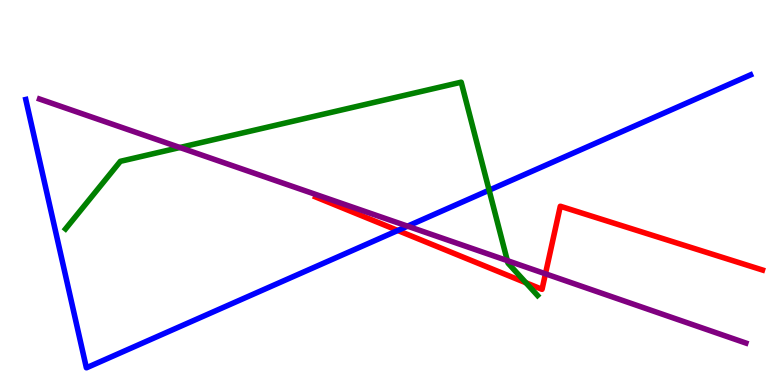[{'lines': ['blue', 'red'], 'intersections': [{'x': 5.13, 'y': 4.01}]}, {'lines': ['green', 'red'], 'intersections': [{'x': 6.79, 'y': 2.65}]}, {'lines': ['purple', 'red'], 'intersections': [{'x': 7.04, 'y': 2.89}]}, {'lines': ['blue', 'green'], 'intersections': [{'x': 6.31, 'y': 5.06}]}, {'lines': ['blue', 'purple'], 'intersections': [{'x': 5.26, 'y': 4.13}]}, {'lines': ['green', 'purple'], 'intersections': [{'x': 2.32, 'y': 6.17}, {'x': 6.55, 'y': 3.23}]}]